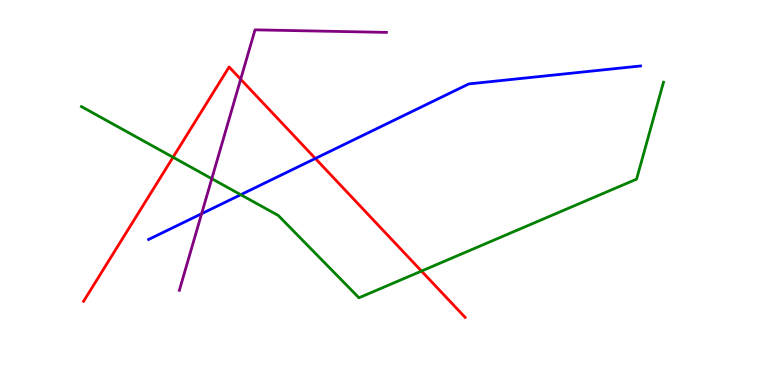[{'lines': ['blue', 'red'], 'intersections': [{'x': 4.07, 'y': 5.88}]}, {'lines': ['green', 'red'], 'intersections': [{'x': 2.23, 'y': 5.92}, {'x': 5.44, 'y': 2.96}]}, {'lines': ['purple', 'red'], 'intersections': [{'x': 3.11, 'y': 7.94}]}, {'lines': ['blue', 'green'], 'intersections': [{'x': 3.11, 'y': 4.94}]}, {'lines': ['blue', 'purple'], 'intersections': [{'x': 2.6, 'y': 4.45}]}, {'lines': ['green', 'purple'], 'intersections': [{'x': 2.73, 'y': 5.36}]}]